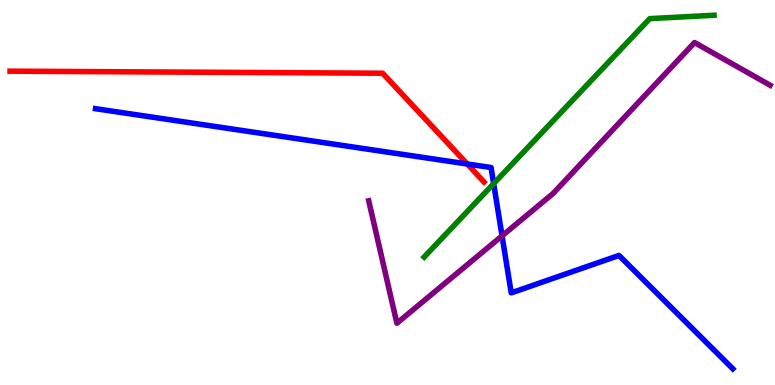[{'lines': ['blue', 'red'], 'intersections': [{'x': 6.03, 'y': 5.74}]}, {'lines': ['green', 'red'], 'intersections': []}, {'lines': ['purple', 'red'], 'intersections': []}, {'lines': ['blue', 'green'], 'intersections': [{'x': 6.37, 'y': 5.23}]}, {'lines': ['blue', 'purple'], 'intersections': [{'x': 6.48, 'y': 3.87}]}, {'lines': ['green', 'purple'], 'intersections': []}]